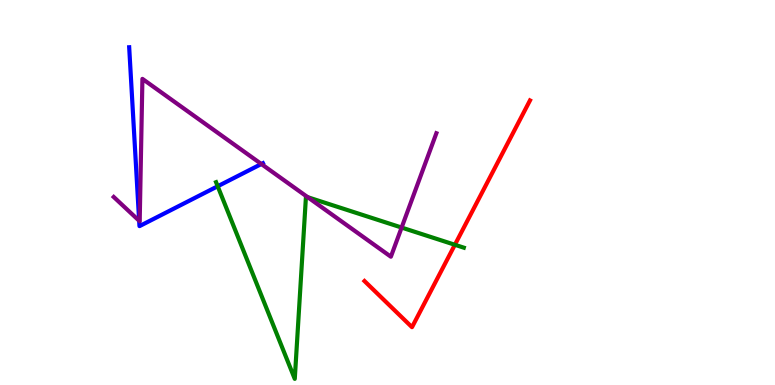[{'lines': ['blue', 'red'], 'intersections': []}, {'lines': ['green', 'red'], 'intersections': [{'x': 5.87, 'y': 3.64}]}, {'lines': ['purple', 'red'], 'intersections': []}, {'lines': ['blue', 'green'], 'intersections': [{'x': 2.81, 'y': 5.16}]}, {'lines': ['blue', 'purple'], 'intersections': [{'x': 1.8, 'y': 4.27}, {'x': 3.37, 'y': 5.74}]}, {'lines': ['green', 'purple'], 'intersections': [{'x': 3.97, 'y': 4.88}, {'x': 5.18, 'y': 4.09}]}]